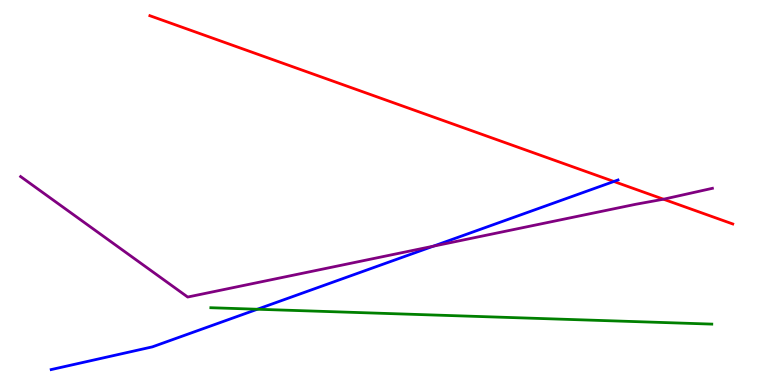[{'lines': ['blue', 'red'], 'intersections': [{'x': 7.92, 'y': 5.29}]}, {'lines': ['green', 'red'], 'intersections': []}, {'lines': ['purple', 'red'], 'intersections': [{'x': 8.56, 'y': 4.83}]}, {'lines': ['blue', 'green'], 'intersections': [{'x': 3.32, 'y': 1.97}]}, {'lines': ['blue', 'purple'], 'intersections': [{'x': 5.59, 'y': 3.61}]}, {'lines': ['green', 'purple'], 'intersections': []}]